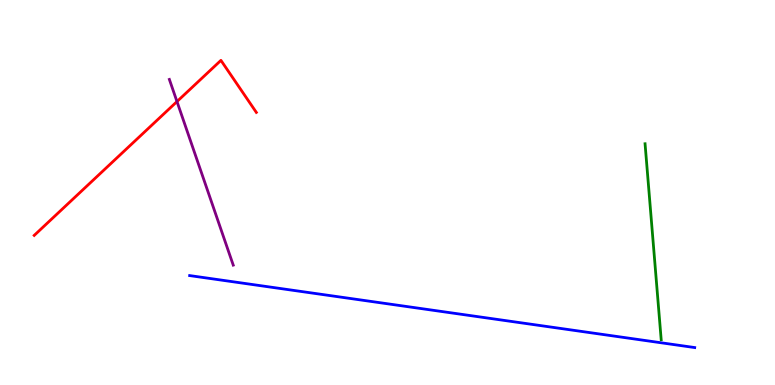[{'lines': ['blue', 'red'], 'intersections': []}, {'lines': ['green', 'red'], 'intersections': []}, {'lines': ['purple', 'red'], 'intersections': [{'x': 2.28, 'y': 7.36}]}, {'lines': ['blue', 'green'], 'intersections': []}, {'lines': ['blue', 'purple'], 'intersections': []}, {'lines': ['green', 'purple'], 'intersections': []}]